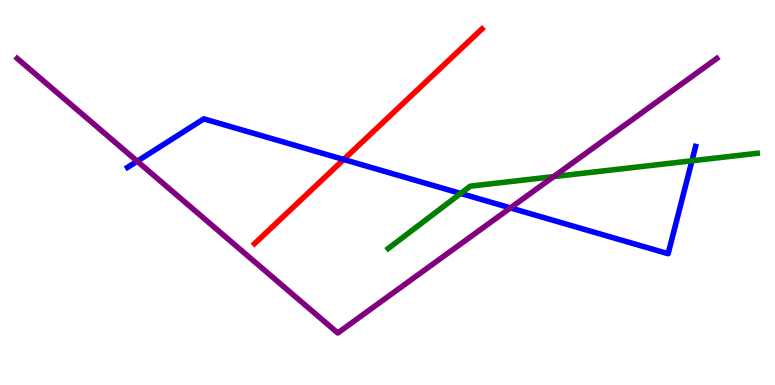[{'lines': ['blue', 'red'], 'intersections': [{'x': 4.43, 'y': 5.86}]}, {'lines': ['green', 'red'], 'intersections': []}, {'lines': ['purple', 'red'], 'intersections': []}, {'lines': ['blue', 'green'], 'intersections': [{'x': 5.94, 'y': 4.98}, {'x': 8.93, 'y': 5.82}]}, {'lines': ['blue', 'purple'], 'intersections': [{'x': 1.77, 'y': 5.81}, {'x': 6.59, 'y': 4.6}]}, {'lines': ['green', 'purple'], 'intersections': [{'x': 7.14, 'y': 5.41}]}]